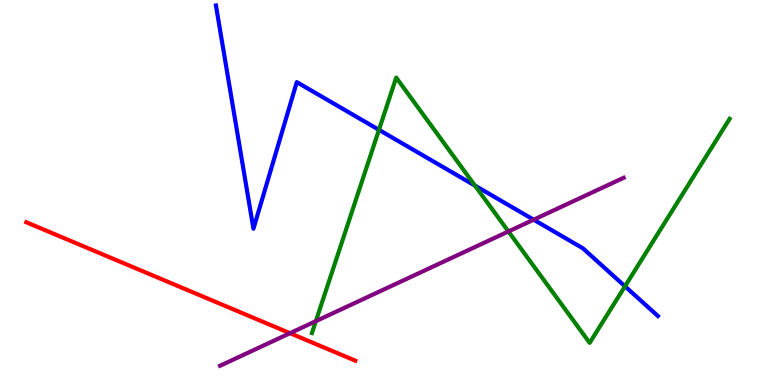[{'lines': ['blue', 'red'], 'intersections': []}, {'lines': ['green', 'red'], 'intersections': []}, {'lines': ['purple', 'red'], 'intersections': [{'x': 3.74, 'y': 1.35}]}, {'lines': ['blue', 'green'], 'intersections': [{'x': 4.89, 'y': 6.63}, {'x': 6.13, 'y': 5.18}, {'x': 8.06, 'y': 2.56}]}, {'lines': ['blue', 'purple'], 'intersections': [{'x': 6.89, 'y': 4.29}]}, {'lines': ['green', 'purple'], 'intersections': [{'x': 4.08, 'y': 1.66}, {'x': 6.56, 'y': 3.99}]}]